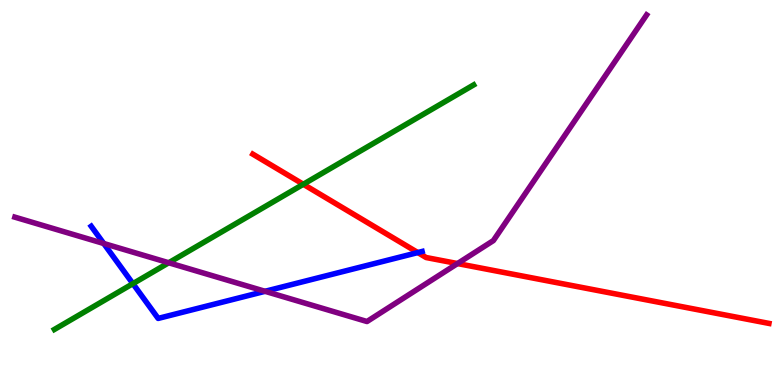[{'lines': ['blue', 'red'], 'intersections': [{'x': 5.39, 'y': 3.44}]}, {'lines': ['green', 'red'], 'intersections': [{'x': 3.91, 'y': 5.21}]}, {'lines': ['purple', 'red'], 'intersections': [{'x': 5.9, 'y': 3.15}]}, {'lines': ['blue', 'green'], 'intersections': [{'x': 1.71, 'y': 2.63}]}, {'lines': ['blue', 'purple'], 'intersections': [{'x': 1.34, 'y': 3.68}, {'x': 3.42, 'y': 2.43}]}, {'lines': ['green', 'purple'], 'intersections': [{'x': 2.18, 'y': 3.18}]}]